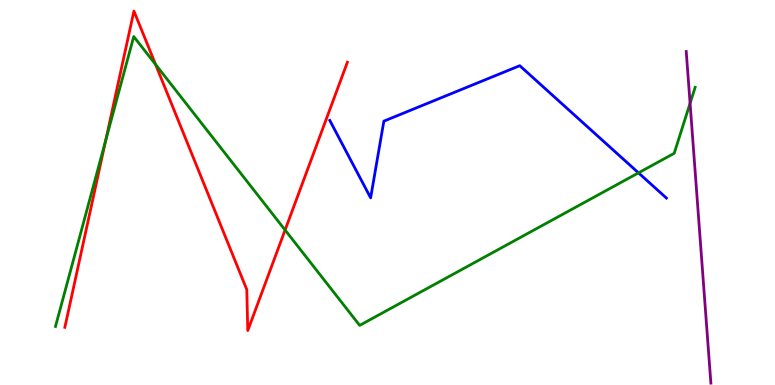[{'lines': ['blue', 'red'], 'intersections': []}, {'lines': ['green', 'red'], 'intersections': [{'x': 1.36, 'y': 6.35}, {'x': 2.01, 'y': 8.33}, {'x': 3.68, 'y': 4.03}]}, {'lines': ['purple', 'red'], 'intersections': []}, {'lines': ['blue', 'green'], 'intersections': [{'x': 8.24, 'y': 5.51}]}, {'lines': ['blue', 'purple'], 'intersections': []}, {'lines': ['green', 'purple'], 'intersections': [{'x': 8.9, 'y': 7.32}]}]